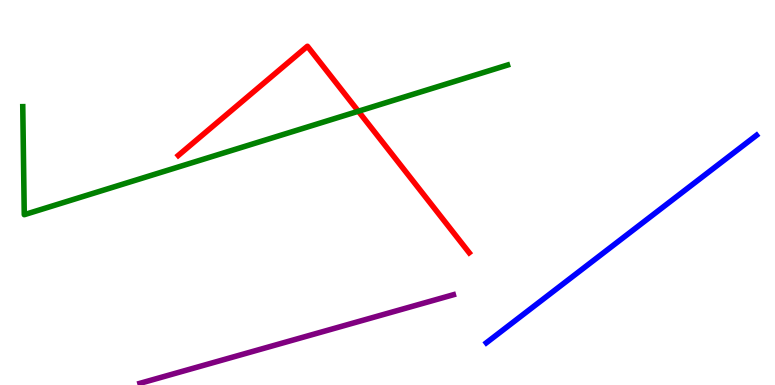[{'lines': ['blue', 'red'], 'intersections': []}, {'lines': ['green', 'red'], 'intersections': [{'x': 4.62, 'y': 7.11}]}, {'lines': ['purple', 'red'], 'intersections': []}, {'lines': ['blue', 'green'], 'intersections': []}, {'lines': ['blue', 'purple'], 'intersections': []}, {'lines': ['green', 'purple'], 'intersections': []}]